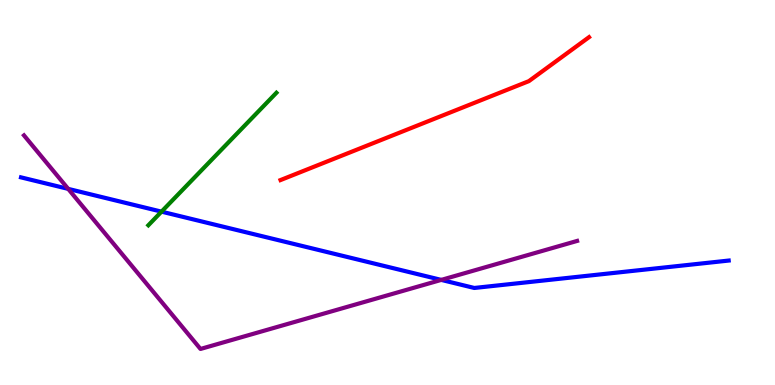[{'lines': ['blue', 'red'], 'intersections': []}, {'lines': ['green', 'red'], 'intersections': []}, {'lines': ['purple', 'red'], 'intersections': []}, {'lines': ['blue', 'green'], 'intersections': [{'x': 2.08, 'y': 4.5}]}, {'lines': ['blue', 'purple'], 'intersections': [{'x': 0.88, 'y': 5.09}, {'x': 5.69, 'y': 2.73}]}, {'lines': ['green', 'purple'], 'intersections': []}]